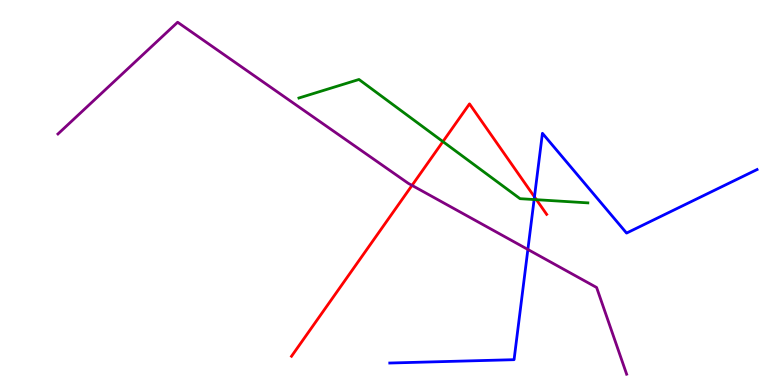[{'lines': ['blue', 'red'], 'intersections': [{'x': 6.9, 'y': 4.89}]}, {'lines': ['green', 'red'], 'intersections': [{'x': 5.71, 'y': 6.32}, {'x': 6.92, 'y': 4.81}]}, {'lines': ['purple', 'red'], 'intersections': [{'x': 5.32, 'y': 5.18}]}, {'lines': ['blue', 'green'], 'intersections': [{'x': 6.89, 'y': 4.82}]}, {'lines': ['blue', 'purple'], 'intersections': [{'x': 6.81, 'y': 3.52}]}, {'lines': ['green', 'purple'], 'intersections': []}]